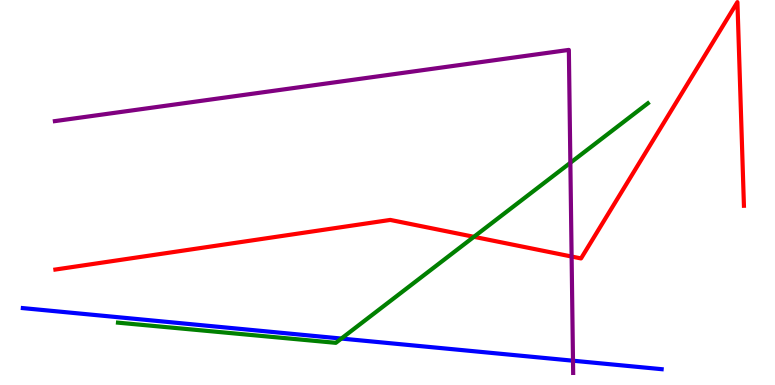[{'lines': ['blue', 'red'], 'intersections': []}, {'lines': ['green', 'red'], 'intersections': [{'x': 6.12, 'y': 3.85}]}, {'lines': ['purple', 'red'], 'intersections': [{'x': 7.38, 'y': 3.34}]}, {'lines': ['blue', 'green'], 'intersections': [{'x': 4.4, 'y': 1.21}]}, {'lines': ['blue', 'purple'], 'intersections': [{'x': 7.39, 'y': 0.631}]}, {'lines': ['green', 'purple'], 'intersections': [{'x': 7.36, 'y': 5.77}]}]